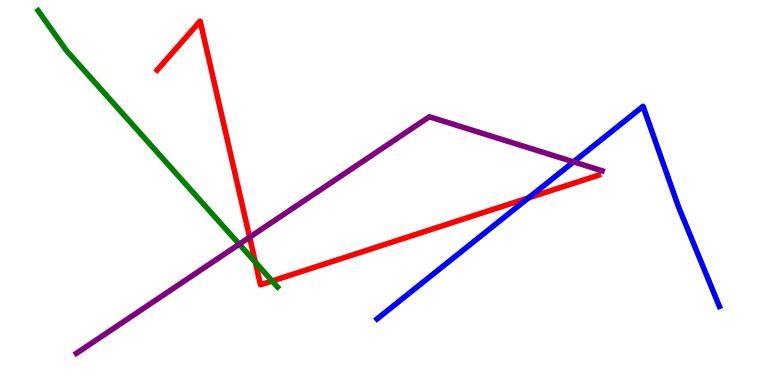[{'lines': ['blue', 'red'], 'intersections': [{'x': 6.82, 'y': 4.86}]}, {'lines': ['green', 'red'], 'intersections': [{'x': 3.29, 'y': 3.19}, {'x': 3.51, 'y': 2.7}]}, {'lines': ['purple', 'red'], 'intersections': [{'x': 3.22, 'y': 3.84}]}, {'lines': ['blue', 'green'], 'intersections': []}, {'lines': ['blue', 'purple'], 'intersections': [{'x': 7.4, 'y': 5.8}]}, {'lines': ['green', 'purple'], 'intersections': [{'x': 3.09, 'y': 3.66}]}]